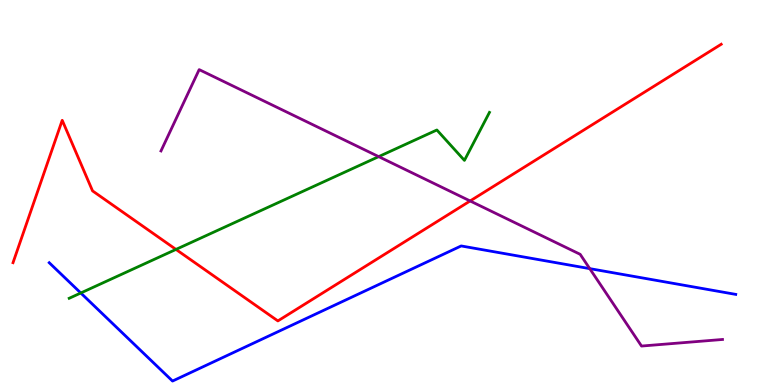[{'lines': ['blue', 'red'], 'intersections': []}, {'lines': ['green', 'red'], 'intersections': [{'x': 2.27, 'y': 3.52}]}, {'lines': ['purple', 'red'], 'intersections': [{'x': 6.07, 'y': 4.78}]}, {'lines': ['blue', 'green'], 'intersections': [{'x': 1.04, 'y': 2.39}]}, {'lines': ['blue', 'purple'], 'intersections': [{'x': 7.61, 'y': 3.02}]}, {'lines': ['green', 'purple'], 'intersections': [{'x': 4.89, 'y': 5.93}]}]